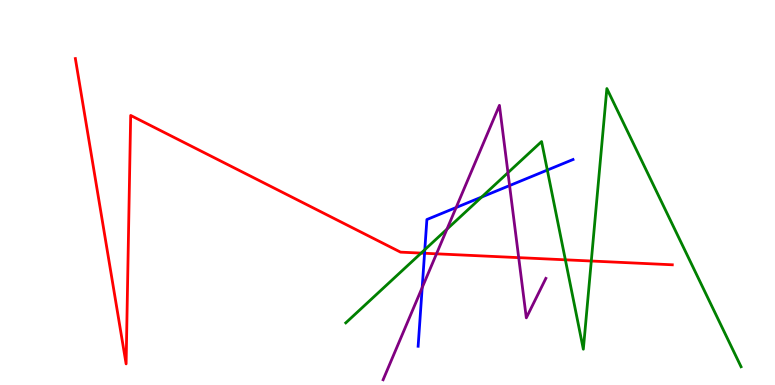[{'lines': ['blue', 'red'], 'intersections': [{'x': 5.48, 'y': 3.42}]}, {'lines': ['green', 'red'], 'intersections': [{'x': 5.43, 'y': 3.43}, {'x': 7.29, 'y': 3.25}, {'x': 7.63, 'y': 3.22}]}, {'lines': ['purple', 'red'], 'intersections': [{'x': 5.63, 'y': 3.41}, {'x': 6.69, 'y': 3.31}]}, {'lines': ['blue', 'green'], 'intersections': [{'x': 5.48, 'y': 3.51}, {'x': 6.21, 'y': 4.88}, {'x': 7.06, 'y': 5.58}]}, {'lines': ['blue', 'purple'], 'intersections': [{'x': 5.45, 'y': 2.53}, {'x': 5.89, 'y': 4.61}, {'x': 6.58, 'y': 5.18}]}, {'lines': ['green', 'purple'], 'intersections': [{'x': 5.77, 'y': 4.05}, {'x': 6.55, 'y': 5.51}]}]